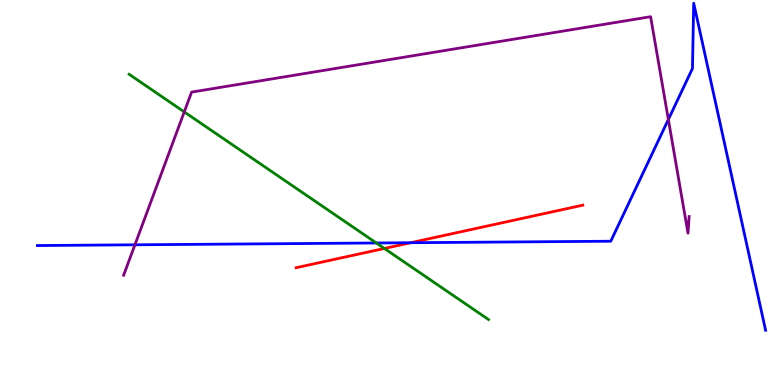[{'lines': ['blue', 'red'], 'intersections': [{'x': 5.3, 'y': 3.7}]}, {'lines': ['green', 'red'], 'intersections': [{'x': 4.96, 'y': 3.55}]}, {'lines': ['purple', 'red'], 'intersections': []}, {'lines': ['blue', 'green'], 'intersections': [{'x': 4.86, 'y': 3.69}]}, {'lines': ['blue', 'purple'], 'intersections': [{'x': 1.74, 'y': 3.64}, {'x': 8.62, 'y': 6.9}]}, {'lines': ['green', 'purple'], 'intersections': [{'x': 2.38, 'y': 7.09}]}]